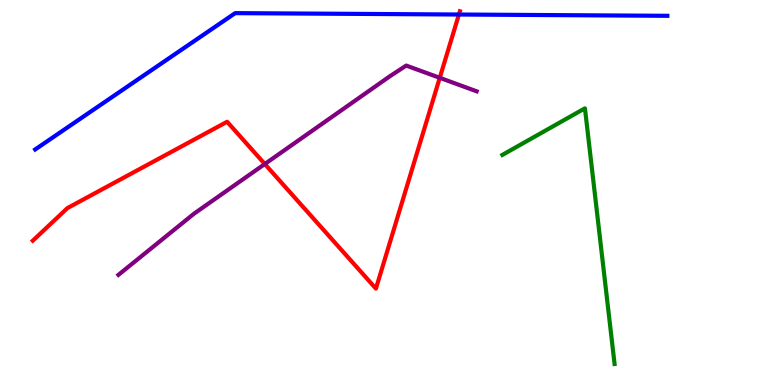[{'lines': ['blue', 'red'], 'intersections': [{'x': 5.92, 'y': 9.62}]}, {'lines': ['green', 'red'], 'intersections': []}, {'lines': ['purple', 'red'], 'intersections': [{'x': 3.42, 'y': 5.74}, {'x': 5.67, 'y': 7.98}]}, {'lines': ['blue', 'green'], 'intersections': []}, {'lines': ['blue', 'purple'], 'intersections': []}, {'lines': ['green', 'purple'], 'intersections': []}]